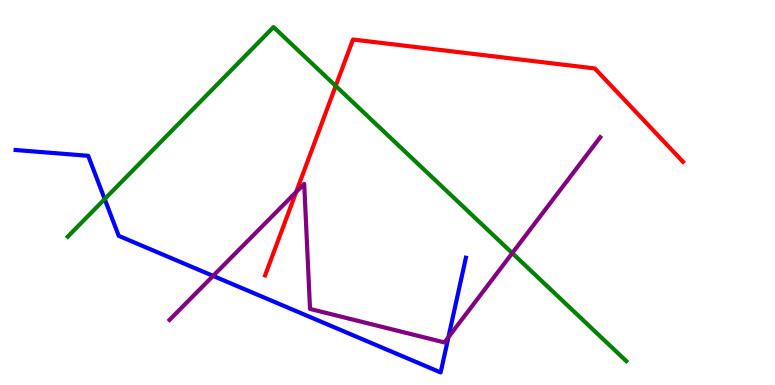[{'lines': ['blue', 'red'], 'intersections': []}, {'lines': ['green', 'red'], 'intersections': [{'x': 4.33, 'y': 7.77}]}, {'lines': ['purple', 'red'], 'intersections': [{'x': 3.82, 'y': 5.01}]}, {'lines': ['blue', 'green'], 'intersections': [{'x': 1.35, 'y': 4.83}]}, {'lines': ['blue', 'purple'], 'intersections': [{'x': 2.75, 'y': 2.83}, {'x': 5.79, 'y': 1.24}]}, {'lines': ['green', 'purple'], 'intersections': [{'x': 6.61, 'y': 3.43}]}]